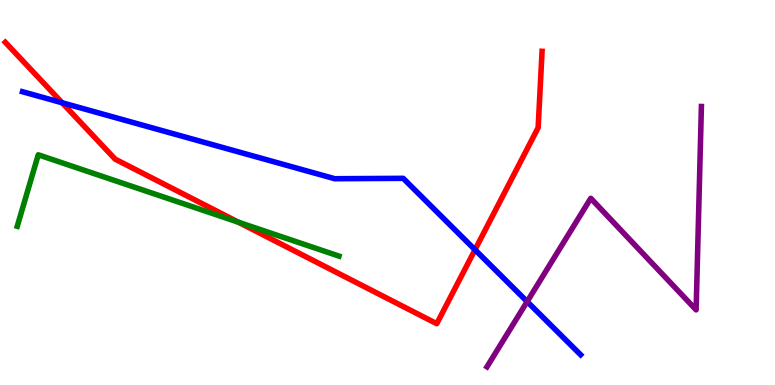[{'lines': ['blue', 'red'], 'intersections': [{'x': 0.802, 'y': 7.33}, {'x': 6.13, 'y': 3.51}]}, {'lines': ['green', 'red'], 'intersections': [{'x': 3.08, 'y': 4.23}]}, {'lines': ['purple', 'red'], 'intersections': []}, {'lines': ['blue', 'green'], 'intersections': []}, {'lines': ['blue', 'purple'], 'intersections': [{'x': 6.8, 'y': 2.17}]}, {'lines': ['green', 'purple'], 'intersections': []}]